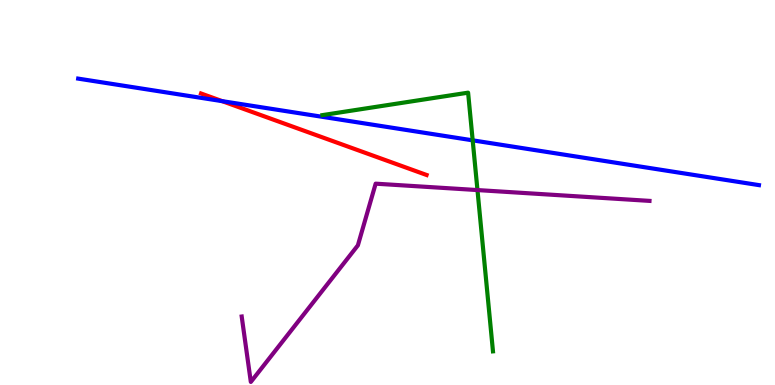[{'lines': ['blue', 'red'], 'intersections': [{'x': 2.87, 'y': 7.37}]}, {'lines': ['green', 'red'], 'intersections': []}, {'lines': ['purple', 'red'], 'intersections': []}, {'lines': ['blue', 'green'], 'intersections': [{'x': 6.1, 'y': 6.35}]}, {'lines': ['blue', 'purple'], 'intersections': []}, {'lines': ['green', 'purple'], 'intersections': [{'x': 6.16, 'y': 5.06}]}]